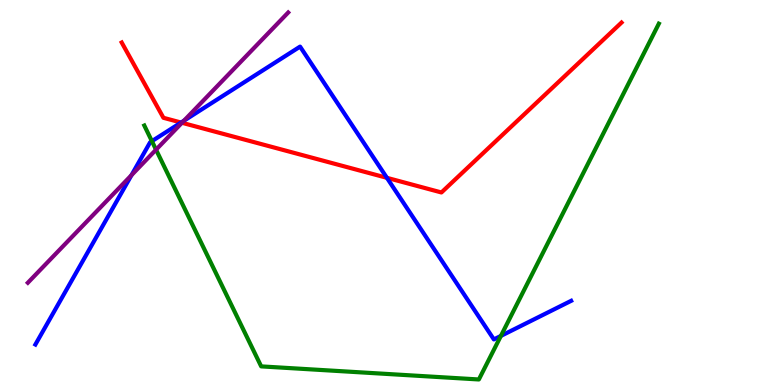[{'lines': ['blue', 'red'], 'intersections': [{'x': 2.34, 'y': 6.82}, {'x': 4.99, 'y': 5.38}]}, {'lines': ['green', 'red'], 'intersections': []}, {'lines': ['purple', 'red'], 'intersections': [{'x': 2.35, 'y': 6.81}]}, {'lines': ['blue', 'green'], 'intersections': [{'x': 1.96, 'y': 6.33}, {'x': 6.46, 'y': 1.28}]}, {'lines': ['blue', 'purple'], 'intersections': [{'x': 1.7, 'y': 5.45}, {'x': 2.37, 'y': 6.87}]}, {'lines': ['green', 'purple'], 'intersections': [{'x': 2.01, 'y': 6.11}]}]